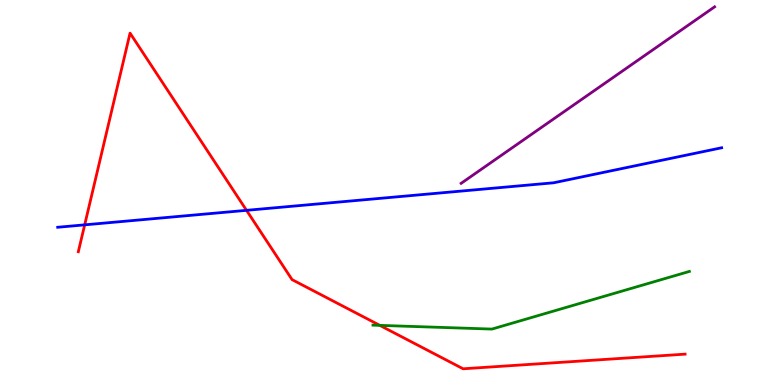[{'lines': ['blue', 'red'], 'intersections': [{'x': 1.09, 'y': 4.16}, {'x': 3.18, 'y': 4.54}]}, {'lines': ['green', 'red'], 'intersections': [{'x': 4.9, 'y': 1.55}]}, {'lines': ['purple', 'red'], 'intersections': []}, {'lines': ['blue', 'green'], 'intersections': []}, {'lines': ['blue', 'purple'], 'intersections': []}, {'lines': ['green', 'purple'], 'intersections': []}]